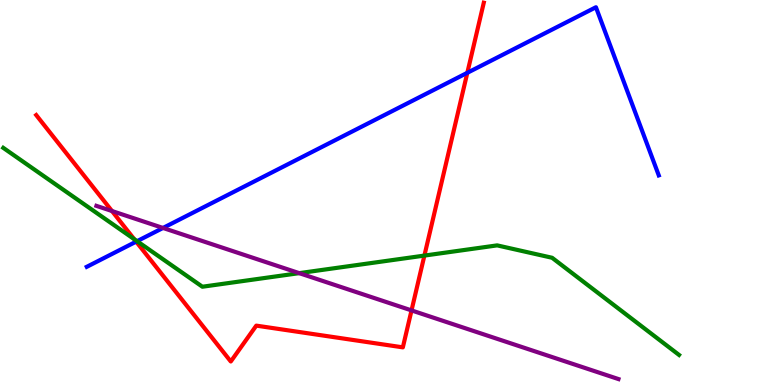[{'lines': ['blue', 'red'], 'intersections': [{'x': 1.76, 'y': 3.72}, {'x': 6.03, 'y': 8.11}]}, {'lines': ['green', 'red'], 'intersections': [{'x': 1.73, 'y': 3.79}, {'x': 5.48, 'y': 3.36}]}, {'lines': ['purple', 'red'], 'intersections': [{'x': 1.44, 'y': 4.52}, {'x': 5.31, 'y': 1.94}]}, {'lines': ['blue', 'green'], 'intersections': [{'x': 1.77, 'y': 3.74}]}, {'lines': ['blue', 'purple'], 'intersections': [{'x': 2.1, 'y': 4.08}]}, {'lines': ['green', 'purple'], 'intersections': [{'x': 3.86, 'y': 2.91}]}]